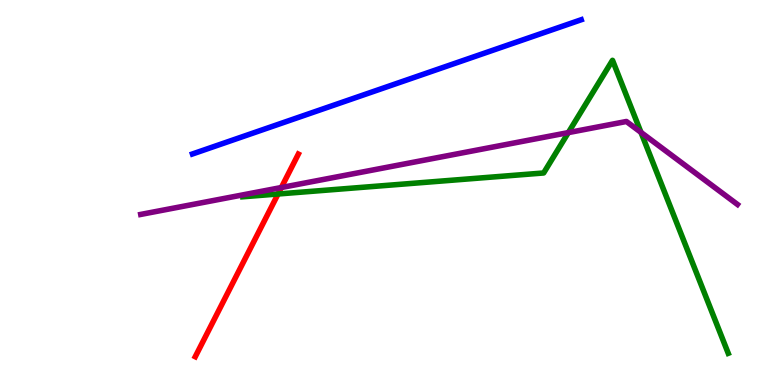[{'lines': ['blue', 'red'], 'intersections': []}, {'lines': ['green', 'red'], 'intersections': [{'x': 3.59, 'y': 4.96}]}, {'lines': ['purple', 'red'], 'intersections': [{'x': 3.63, 'y': 5.13}]}, {'lines': ['blue', 'green'], 'intersections': []}, {'lines': ['blue', 'purple'], 'intersections': []}, {'lines': ['green', 'purple'], 'intersections': [{'x': 7.33, 'y': 6.56}, {'x': 8.27, 'y': 6.56}]}]